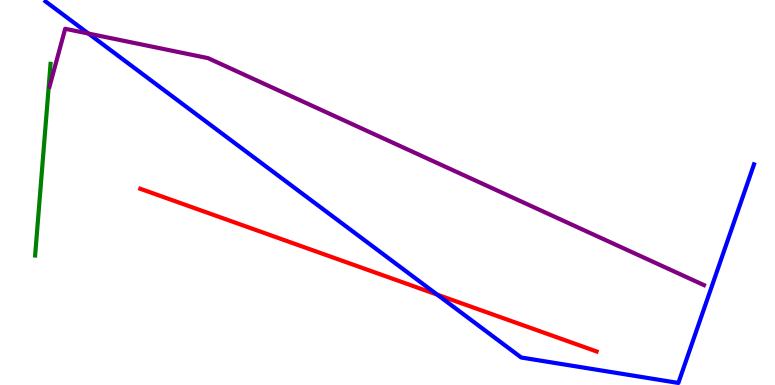[{'lines': ['blue', 'red'], 'intersections': [{'x': 5.64, 'y': 2.35}]}, {'lines': ['green', 'red'], 'intersections': []}, {'lines': ['purple', 'red'], 'intersections': []}, {'lines': ['blue', 'green'], 'intersections': []}, {'lines': ['blue', 'purple'], 'intersections': [{'x': 1.14, 'y': 9.13}]}, {'lines': ['green', 'purple'], 'intersections': []}]